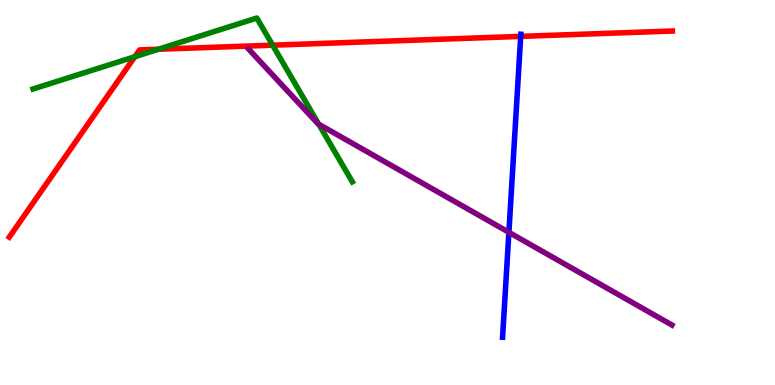[{'lines': ['blue', 'red'], 'intersections': [{'x': 6.72, 'y': 9.05}]}, {'lines': ['green', 'red'], 'intersections': [{'x': 1.74, 'y': 8.53}, {'x': 2.04, 'y': 8.72}, {'x': 3.52, 'y': 8.83}]}, {'lines': ['purple', 'red'], 'intersections': []}, {'lines': ['blue', 'green'], 'intersections': []}, {'lines': ['blue', 'purple'], 'intersections': [{'x': 6.57, 'y': 3.97}]}, {'lines': ['green', 'purple'], 'intersections': [{'x': 4.11, 'y': 6.77}]}]